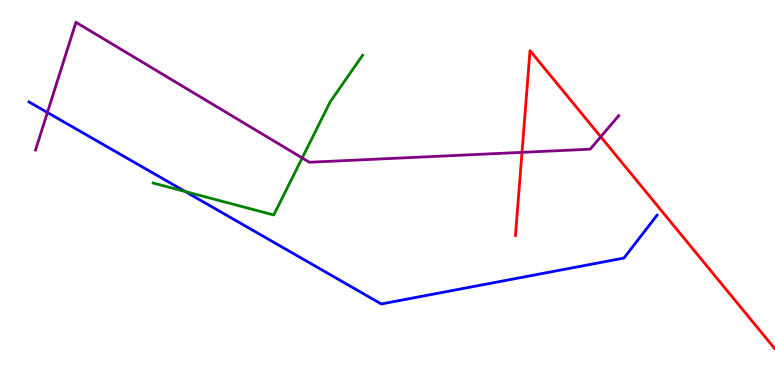[{'lines': ['blue', 'red'], 'intersections': []}, {'lines': ['green', 'red'], 'intersections': []}, {'lines': ['purple', 'red'], 'intersections': [{'x': 6.74, 'y': 6.04}, {'x': 7.75, 'y': 6.45}]}, {'lines': ['blue', 'green'], 'intersections': [{'x': 2.39, 'y': 5.03}]}, {'lines': ['blue', 'purple'], 'intersections': [{'x': 0.612, 'y': 7.08}]}, {'lines': ['green', 'purple'], 'intersections': [{'x': 3.9, 'y': 5.9}]}]